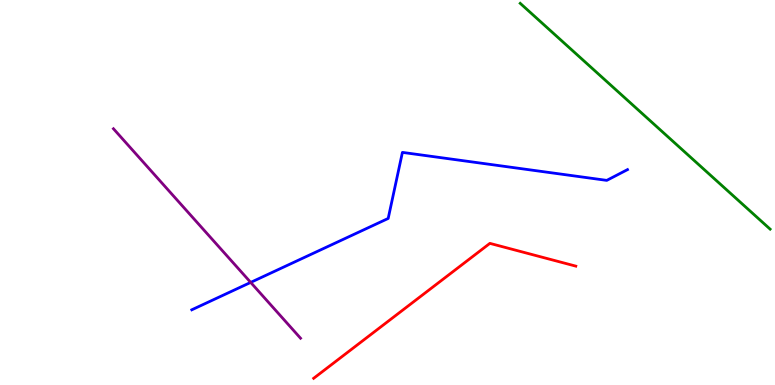[{'lines': ['blue', 'red'], 'intersections': []}, {'lines': ['green', 'red'], 'intersections': []}, {'lines': ['purple', 'red'], 'intersections': []}, {'lines': ['blue', 'green'], 'intersections': []}, {'lines': ['blue', 'purple'], 'intersections': [{'x': 3.23, 'y': 2.66}]}, {'lines': ['green', 'purple'], 'intersections': []}]